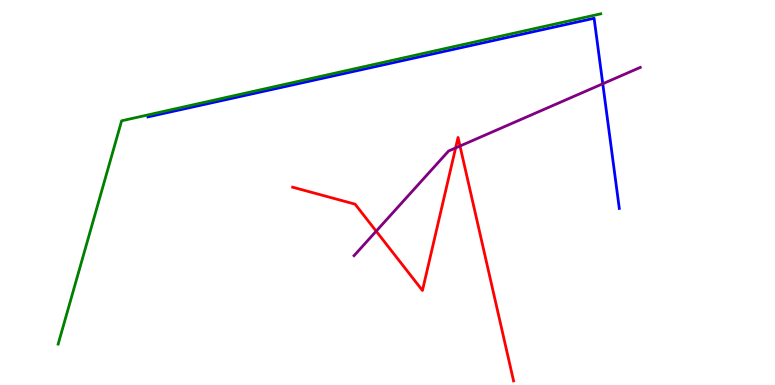[{'lines': ['blue', 'red'], 'intersections': []}, {'lines': ['green', 'red'], 'intersections': []}, {'lines': ['purple', 'red'], 'intersections': [{'x': 4.85, 'y': 4.0}, {'x': 5.88, 'y': 6.16}, {'x': 5.94, 'y': 6.21}]}, {'lines': ['blue', 'green'], 'intersections': []}, {'lines': ['blue', 'purple'], 'intersections': [{'x': 7.78, 'y': 7.82}]}, {'lines': ['green', 'purple'], 'intersections': []}]